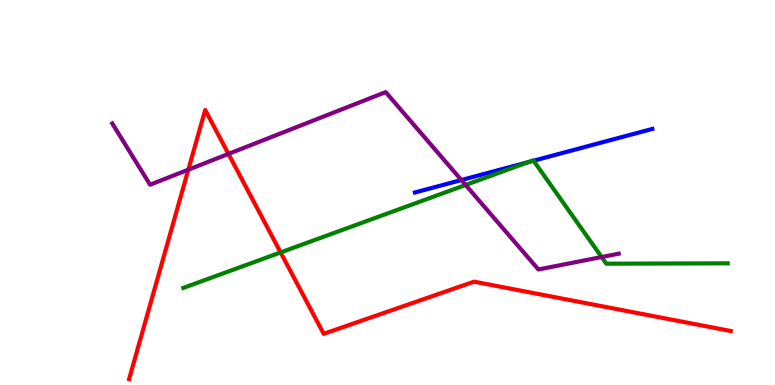[{'lines': ['blue', 'red'], 'intersections': []}, {'lines': ['green', 'red'], 'intersections': [{'x': 3.62, 'y': 3.44}]}, {'lines': ['purple', 'red'], 'intersections': [{'x': 2.43, 'y': 5.59}, {'x': 2.95, 'y': 6.0}]}, {'lines': ['blue', 'green'], 'intersections': [{'x': 6.82, 'y': 5.79}, {'x': 6.88, 'y': 5.83}]}, {'lines': ['blue', 'purple'], 'intersections': [{'x': 5.95, 'y': 5.32}]}, {'lines': ['green', 'purple'], 'intersections': [{'x': 6.01, 'y': 5.2}, {'x': 7.76, 'y': 3.32}]}]